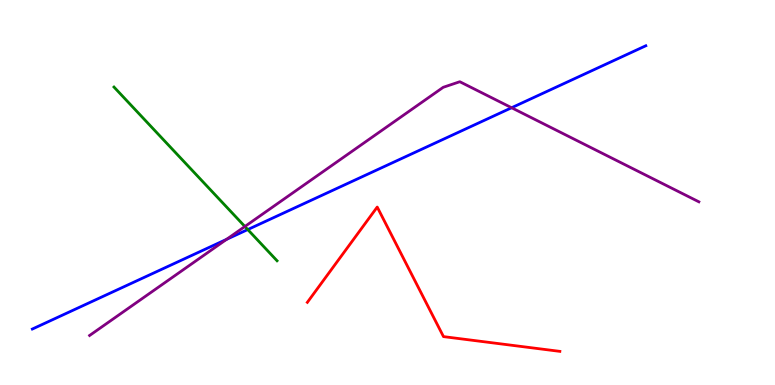[{'lines': ['blue', 'red'], 'intersections': []}, {'lines': ['green', 'red'], 'intersections': []}, {'lines': ['purple', 'red'], 'intersections': []}, {'lines': ['blue', 'green'], 'intersections': [{'x': 3.2, 'y': 4.04}]}, {'lines': ['blue', 'purple'], 'intersections': [{'x': 2.92, 'y': 3.78}, {'x': 6.6, 'y': 7.2}]}, {'lines': ['green', 'purple'], 'intersections': [{'x': 3.16, 'y': 4.12}]}]